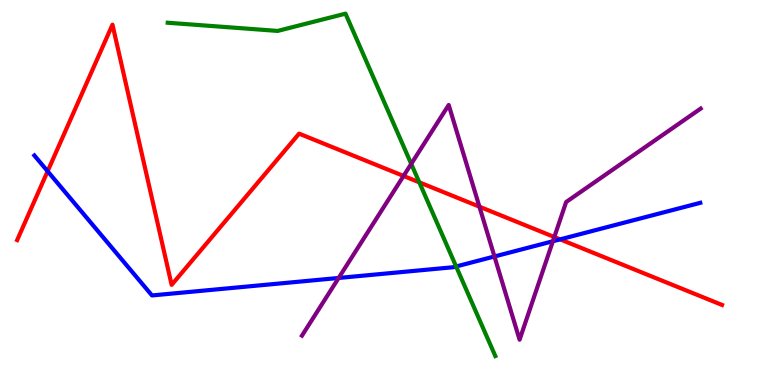[{'lines': ['blue', 'red'], 'intersections': [{'x': 0.615, 'y': 5.55}, {'x': 7.23, 'y': 3.78}]}, {'lines': ['green', 'red'], 'intersections': [{'x': 5.41, 'y': 5.26}]}, {'lines': ['purple', 'red'], 'intersections': [{'x': 5.21, 'y': 5.43}, {'x': 6.19, 'y': 4.63}, {'x': 7.15, 'y': 3.84}]}, {'lines': ['blue', 'green'], 'intersections': [{'x': 5.89, 'y': 3.08}]}, {'lines': ['blue', 'purple'], 'intersections': [{'x': 4.37, 'y': 2.78}, {'x': 6.38, 'y': 3.34}, {'x': 7.13, 'y': 3.73}]}, {'lines': ['green', 'purple'], 'intersections': [{'x': 5.31, 'y': 5.74}]}]